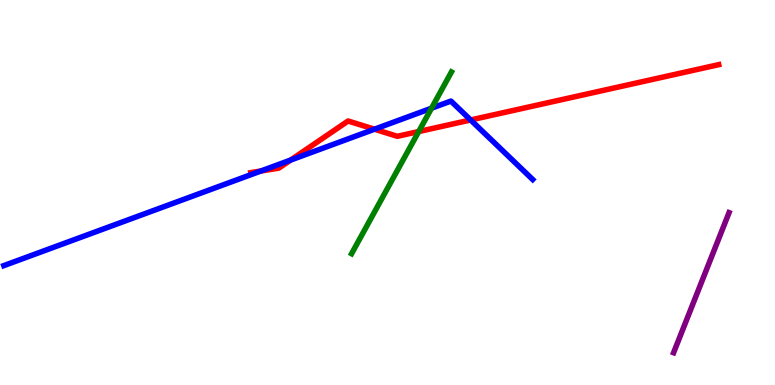[{'lines': ['blue', 'red'], 'intersections': [{'x': 3.37, 'y': 5.56}, {'x': 3.75, 'y': 5.84}, {'x': 4.83, 'y': 6.64}, {'x': 6.07, 'y': 6.88}]}, {'lines': ['green', 'red'], 'intersections': [{'x': 5.4, 'y': 6.58}]}, {'lines': ['purple', 'red'], 'intersections': []}, {'lines': ['blue', 'green'], 'intersections': [{'x': 5.57, 'y': 7.19}]}, {'lines': ['blue', 'purple'], 'intersections': []}, {'lines': ['green', 'purple'], 'intersections': []}]